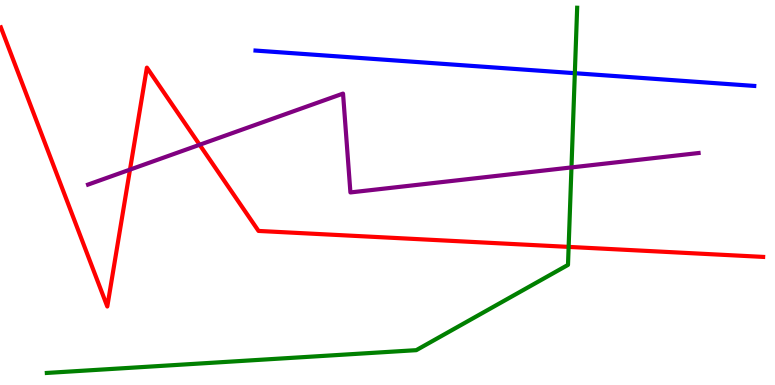[{'lines': ['blue', 'red'], 'intersections': []}, {'lines': ['green', 'red'], 'intersections': [{'x': 7.34, 'y': 3.59}]}, {'lines': ['purple', 'red'], 'intersections': [{'x': 1.68, 'y': 5.59}, {'x': 2.58, 'y': 6.24}]}, {'lines': ['blue', 'green'], 'intersections': [{'x': 7.42, 'y': 8.1}]}, {'lines': ['blue', 'purple'], 'intersections': []}, {'lines': ['green', 'purple'], 'intersections': [{'x': 7.37, 'y': 5.65}]}]